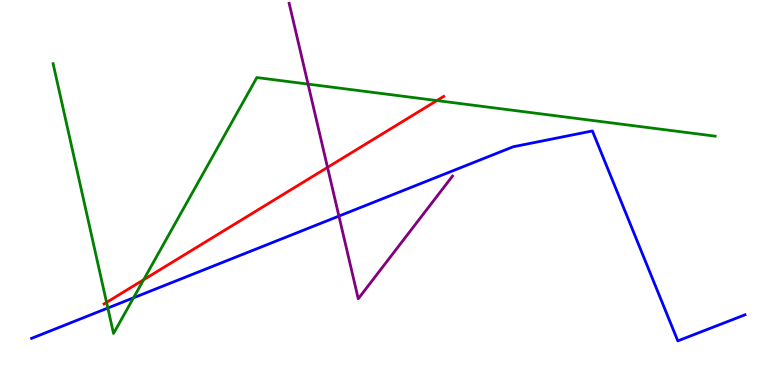[{'lines': ['blue', 'red'], 'intersections': []}, {'lines': ['green', 'red'], 'intersections': [{'x': 1.38, 'y': 2.15}, {'x': 1.85, 'y': 2.73}, {'x': 5.64, 'y': 7.39}]}, {'lines': ['purple', 'red'], 'intersections': [{'x': 4.23, 'y': 5.65}]}, {'lines': ['blue', 'green'], 'intersections': [{'x': 1.39, 'y': 2.0}, {'x': 1.72, 'y': 2.26}]}, {'lines': ['blue', 'purple'], 'intersections': [{'x': 4.37, 'y': 4.39}]}, {'lines': ['green', 'purple'], 'intersections': [{'x': 3.97, 'y': 7.82}]}]